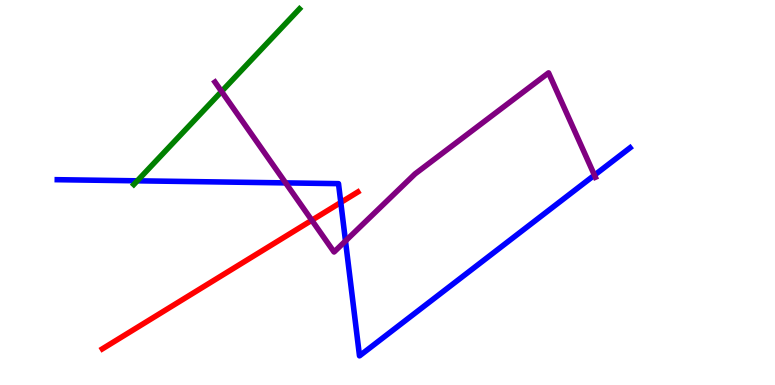[{'lines': ['blue', 'red'], 'intersections': [{'x': 4.4, 'y': 4.74}]}, {'lines': ['green', 'red'], 'intersections': []}, {'lines': ['purple', 'red'], 'intersections': [{'x': 4.02, 'y': 4.28}]}, {'lines': ['blue', 'green'], 'intersections': [{'x': 1.77, 'y': 5.3}]}, {'lines': ['blue', 'purple'], 'intersections': [{'x': 3.69, 'y': 5.25}, {'x': 4.46, 'y': 3.74}, {'x': 7.67, 'y': 5.45}]}, {'lines': ['green', 'purple'], 'intersections': [{'x': 2.86, 'y': 7.62}]}]